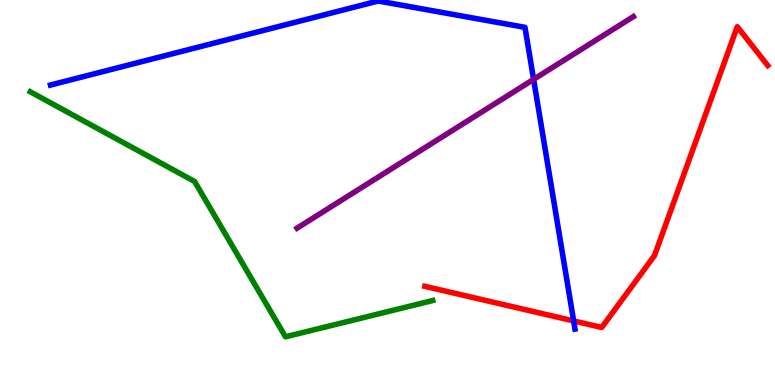[{'lines': ['blue', 'red'], 'intersections': [{'x': 7.4, 'y': 1.66}]}, {'lines': ['green', 'red'], 'intersections': []}, {'lines': ['purple', 'red'], 'intersections': []}, {'lines': ['blue', 'green'], 'intersections': []}, {'lines': ['blue', 'purple'], 'intersections': [{'x': 6.89, 'y': 7.94}]}, {'lines': ['green', 'purple'], 'intersections': []}]